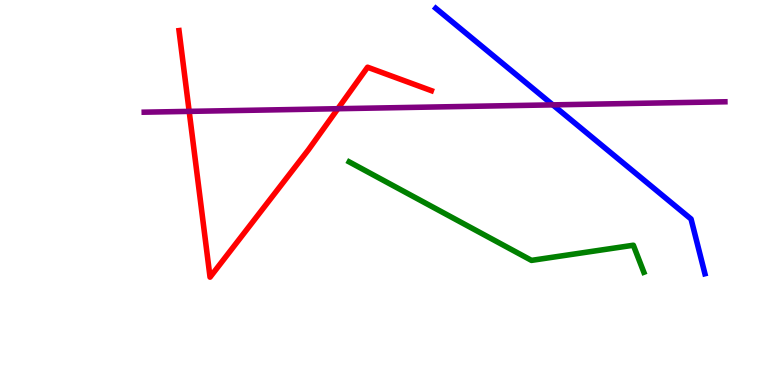[{'lines': ['blue', 'red'], 'intersections': []}, {'lines': ['green', 'red'], 'intersections': []}, {'lines': ['purple', 'red'], 'intersections': [{'x': 2.44, 'y': 7.11}, {'x': 4.36, 'y': 7.18}]}, {'lines': ['blue', 'green'], 'intersections': []}, {'lines': ['blue', 'purple'], 'intersections': [{'x': 7.13, 'y': 7.28}]}, {'lines': ['green', 'purple'], 'intersections': []}]